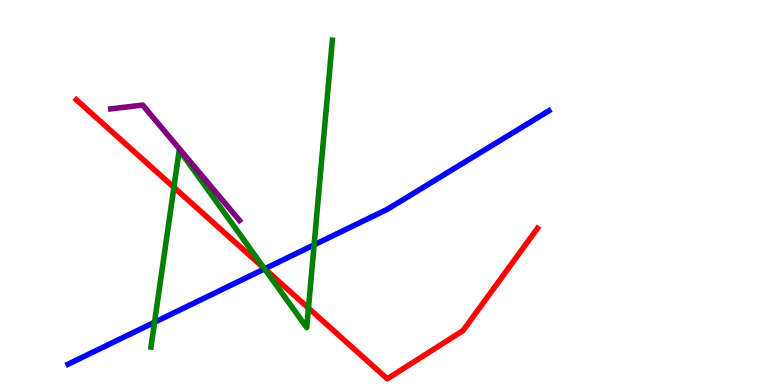[{'lines': ['blue', 'red'], 'intersections': [{'x': 3.42, 'y': 3.02}]}, {'lines': ['green', 'red'], 'intersections': [{'x': 2.24, 'y': 5.13}, {'x': 3.41, 'y': 3.03}, {'x': 3.98, 'y': 2.0}]}, {'lines': ['purple', 'red'], 'intersections': []}, {'lines': ['blue', 'green'], 'intersections': [{'x': 1.99, 'y': 1.63}, {'x': 3.41, 'y': 3.02}, {'x': 4.05, 'y': 3.64}]}, {'lines': ['blue', 'purple'], 'intersections': []}, {'lines': ['green', 'purple'], 'intersections': []}]